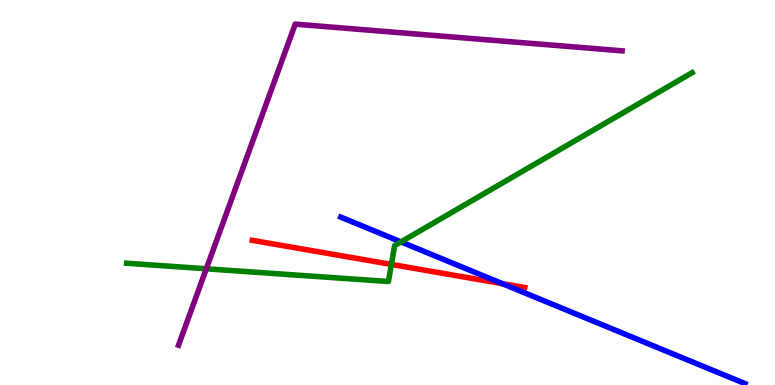[{'lines': ['blue', 'red'], 'intersections': [{'x': 6.48, 'y': 2.63}]}, {'lines': ['green', 'red'], 'intersections': [{'x': 5.05, 'y': 3.13}]}, {'lines': ['purple', 'red'], 'intersections': []}, {'lines': ['blue', 'green'], 'intersections': [{'x': 5.17, 'y': 3.72}]}, {'lines': ['blue', 'purple'], 'intersections': []}, {'lines': ['green', 'purple'], 'intersections': [{'x': 2.66, 'y': 3.02}]}]